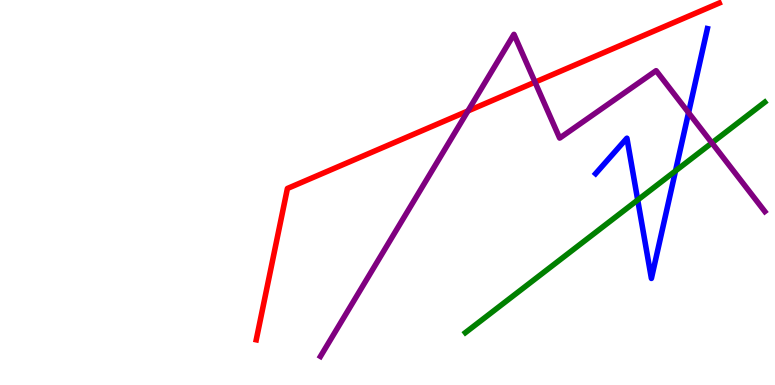[{'lines': ['blue', 'red'], 'intersections': []}, {'lines': ['green', 'red'], 'intersections': []}, {'lines': ['purple', 'red'], 'intersections': [{'x': 6.04, 'y': 7.12}, {'x': 6.9, 'y': 7.87}]}, {'lines': ['blue', 'green'], 'intersections': [{'x': 8.23, 'y': 4.81}, {'x': 8.72, 'y': 5.56}]}, {'lines': ['blue', 'purple'], 'intersections': [{'x': 8.88, 'y': 7.07}]}, {'lines': ['green', 'purple'], 'intersections': [{'x': 9.19, 'y': 6.29}]}]